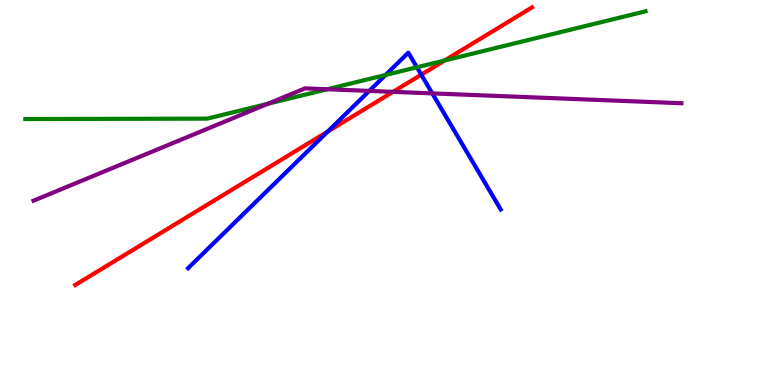[{'lines': ['blue', 'red'], 'intersections': [{'x': 4.23, 'y': 6.58}, {'x': 5.44, 'y': 8.06}]}, {'lines': ['green', 'red'], 'intersections': [{'x': 5.74, 'y': 8.43}]}, {'lines': ['purple', 'red'], 'intersections': [{'x': 5.07, 'y': 7.61}]}, {'lines': ['blue', 'green'], 'intersections': [{'x': 4.97, 'y': 8.05}, {'x': 5.38, 'y': 8.25}]}, {'lines': ['blue', 'purple'], 'intersections': [{'x': 4.76, 'y': 7.64}, {'x': 5.58, 'y': 7.57}]}, {'lines': ['green', 'purple'], 'intersections': [{'x': 3.46, 'y': 7.3}, {'x': 4.22, 'y': 7.68}]}]